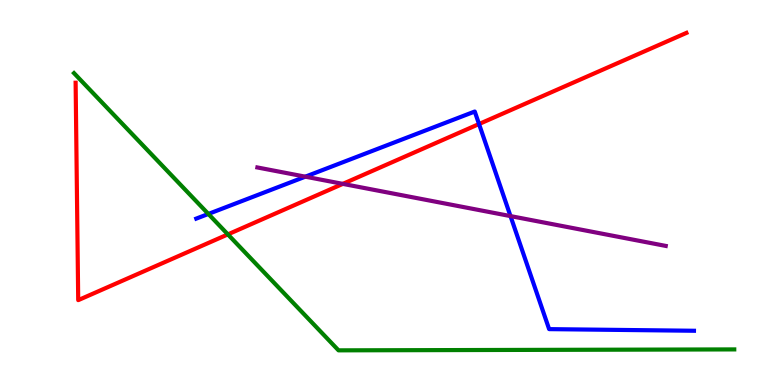[{'lines': ['blue', 'red'], 'intersections': [{'x': 6.18, 'y': 6.78}]}, {'lines': ['green', 'red'], 'intersections': [{'x': 2.94, 'y': 3.91}]}, {'lines': ['purple', 'red'], 'intersections': [{'x': 4.42, 'y': 5.22}]}, {'lines': ['blue', 'green'], 'intersections': [{'x': 2.69, 'y': 4.44}]}, {'lines': ['blue', 'purple'], 'intersections': [{'x': 3.94, 'y': 5.41}, {'x': 6.59, 'y': 4.39}]}, {'lines': ['green', 'purple'], 'intersections': []}]